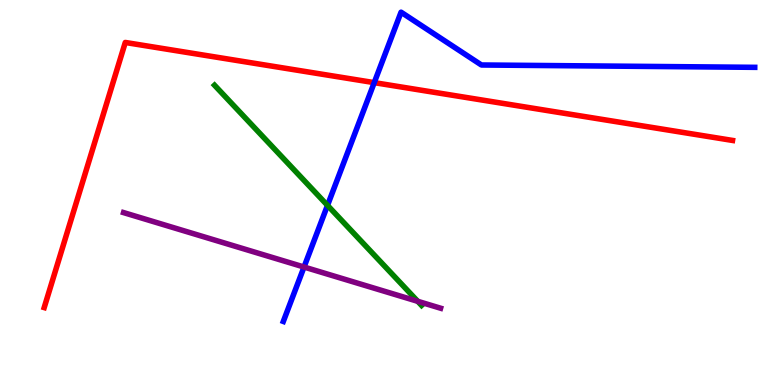[{'lines': ['blue', 'red'], 'intersections': [{'x': 4.83, 'y': 7.85}]}, {'lines': ['green', 'red'], 'intersections': []}, {'lines': ['purple', 'red'], 'intersections': []}, {'lines': ['blue', 'green'], 'intersections': [{'x': 4.23, 'y': 4.67}]}, {'lines': ['blue', 'purple'], 'intersections': [{'x': 3.92, 'y': 3.06}]}, {'lines': ['green', 'purple'], 'intersections': [{'x': 5.39, 'y': 2.17}]}]